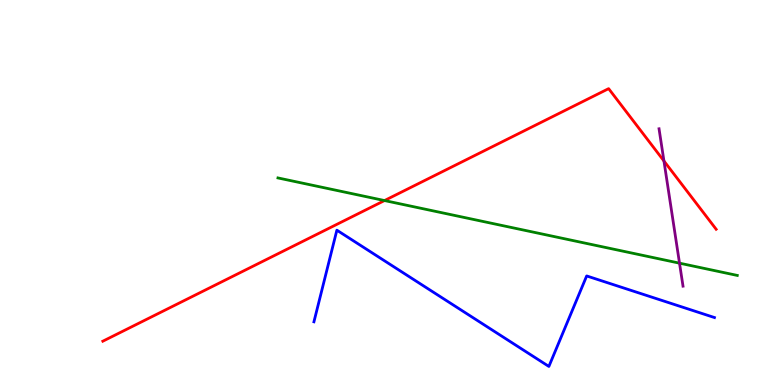[{'lines': ['blue', 'red'], 'intersections': []}, {'lines': ['green', 'red'], 'intersections': [{'x': 4.96, 'y': 4.79}]}, {'lines': ['purple', 'red'], 'intersections': [{'x': 8.57, 'y': 5.82}]}, {'lines': ['blue', 'green'], 'intersections': []}, {'lines': ['blue', 'purple'], 'intersections': []}, {'lines': ['green', 'purple'], 'intersections': [{'x': 8.77, 'y': 3.16}]}]